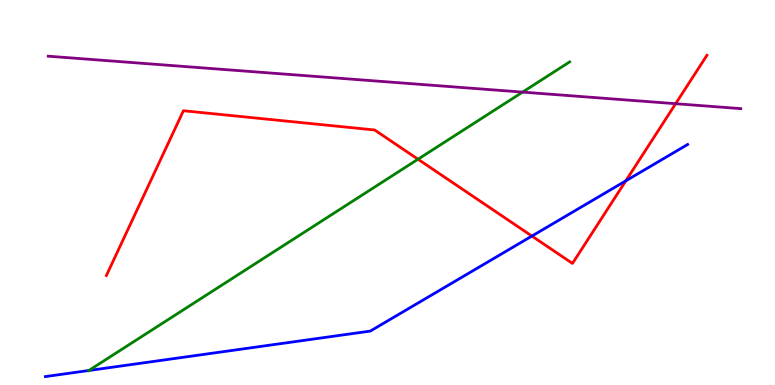[{'lines': ['blue', 'red'], 'intersections': [{'x': 6.86, 'y': 3.87}, {'x': 8.08, 'y': 5.3}]}, {'lines': ['green', 'red'], 'intersections': [{'x': 5.39, 'y': 5.86}]}, {'lines': ['purple', 'red'], 'intersections': [{'x': 8.72, 'y': 7.31}]}, {'lines': ['blue', 'green'], 'intersections': [{'x': 1.15, 'y': 0.377}]}, {'lines': ['blue', 'purple'], 'intersections': []}, {'lines': ['green', 'purple'], 'intersections': [{'x': 6.74, 'y': 7.61}]}]